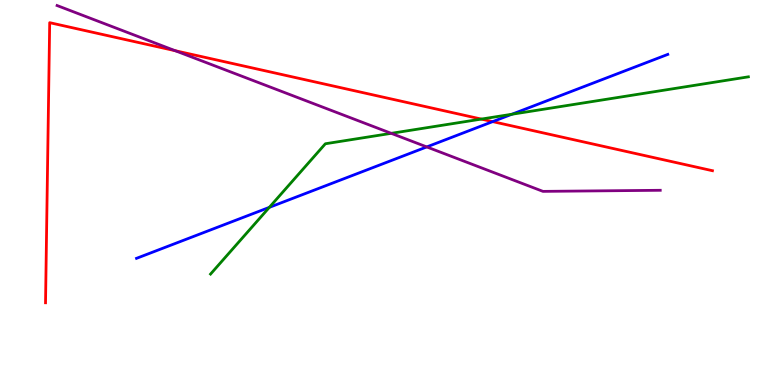[{'lines': ['blue', 'red'], 'intersections': [{'x': 6.36, 'y': 6.84}]}, {'lines': ['green', 'red'], 'intersections': [{'x': 6.21, 'y': 6.91}]}, {'lines': ['purple', 'red'], 'intersections': [{'x': 2.26, 'y': 8.68}]}, {'lines': ['blue', 'green'], 'intersections': [{'x': 3.48, 'y': 4.61}, {'x': 6.6, 'y': 7.03}]}, {'lines': ['blue', 'purple'], 'intersections': [{'x': 5.51, 'y': 6.18}]}, {'lines': ['green', 'purple'], 'intersections': [{'x': 5.05, 'y': 6.54}]}]